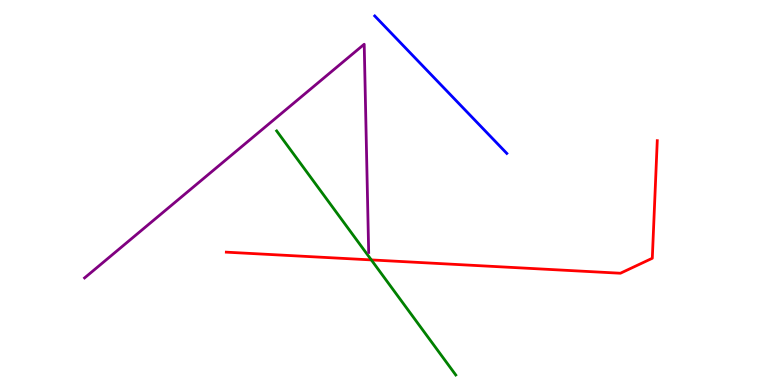[{'lines': ['blue', 'red'], 'intersections': []}, {'lines': ['green', 'red'], 'intersections': [{'x': 4.79, 'y': 3.25}]}, {'lines': ['purple', 'red'], 'intersections': []}, {'lines': ['blue', 'green'], 'intersections': []}, {'lines': ['blue', 'purple'], 'intersections': []}, {'lines': ['green', 'purple'], 'intersections': []}]